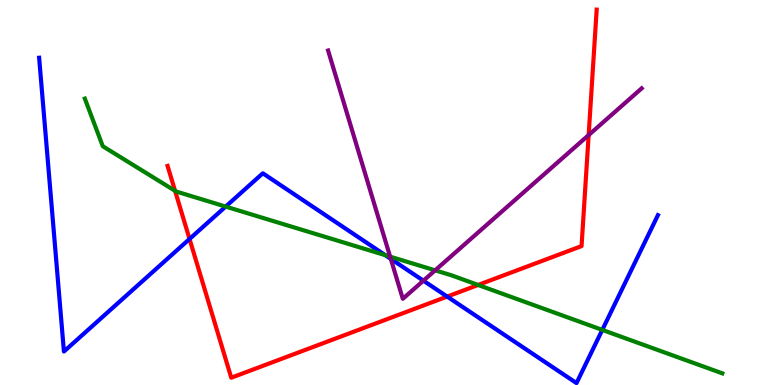[{'lines': ['blue', 'red'], 'intersections': [{'x': 2.45, 'y': 3.79}, {'x': 5.77, 'y': 2.3}]}, {'lines': ['green', 'red'], 'intersections': [{'x': 2.26, 'y': 5.04}, {'x': 6.17, 'y': 2.6}]}, {'lines': ['purple', 'red'], 'intersections': [{'x': 7.6, 'y': 6.49}]}, {'lines': ['blue', 'green'], 'intersections': [{'x': 2.91, 'y': 4.63}, {'x': 4.97, 'y': 3.37}, {'x': 7.77, 'y': 1.43}]}, {'lines': ['blue', 'purple'], 'intersections': [{'x': 5.04, 'y': 3.28}, {'x': 5.46, 'y': 2.71}]}, {'lines': ['green', 'purple'], 'intersections': [{'x': 5.03, 'y': 3.33}, {'x': 5.61, 'y': 2.98}]}]